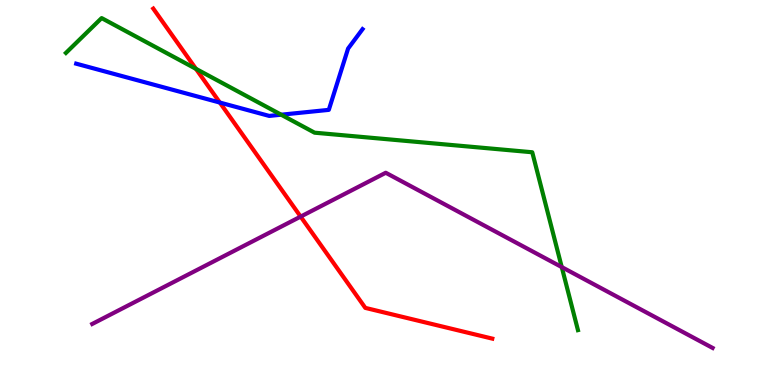[{'lines': ['blue', 'red'], 'intersections': [{'x': 2.84, 'y': 7.34}]}, {'lines': ['green', 'red'], 'intersections': [{'x': 2.53, 'y': 8.21}]}, {'lines': ['purple', 'red'], 'intersections': [{'x': 3.88, 'y': 4.37}]}, {'lines': ['blue', 'green'], 'intersections': [{'x': 3.63, 'y': 7.02}]}, {'lines': ['blue', 'purple'], 'intersections': []}, {'lines': ['green', 'purple'], 'intersections': [{'x': 7.25, 'y': 3.06}]}]